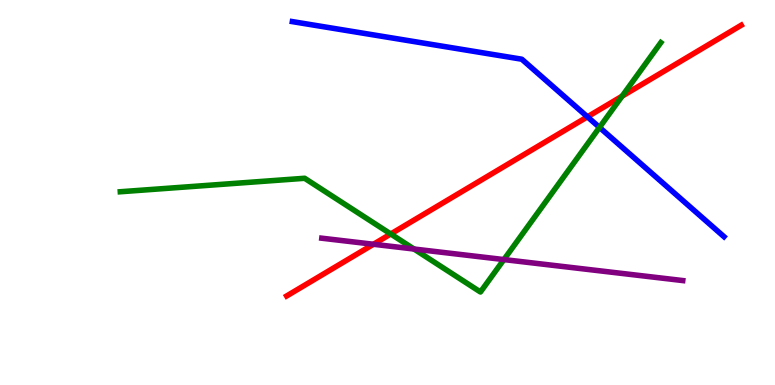[{'lines': ['blue', 'red'], 'intersections': [{'x': 7.58, 'y': 6.97}]}, {'lines': ['green', 'red'], 'intersections': [{'x': 5.04, 'y': 3.92}, {'x': 8.03, 'y': 7.5}]}, {'lines': ['purple', 'red'], 'intersections': [{'x': 4.82, 'y': 3.66}]}, {'lines': ['blue', 'green'], 'intersections': [{'x': 7.74, 'y': 6.69}]}, {'lines': ['blue', 'purple'], 'intersections': []}, {'lines': ['green', 'purple'], 'intersections': [{'x': 5.34, 'y': 3.53}, {'x': 6.5, 'y': 3.26}]}]